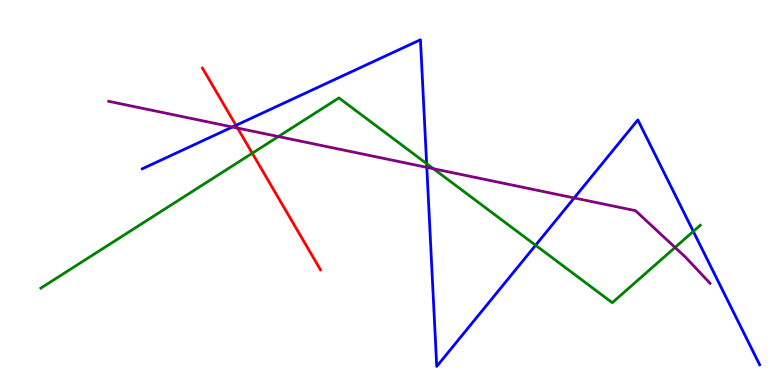[{'lines': ['blue', 'red'], 'intersections': [{'x': 3.04, 'y': 6.74}]}, {'lines': ['green', 'red'], 'intersections': [{'x': 3.26, 'y': 6.02}]}, {'lines': ['purple', 'red'], 'intersections': [{'x': 3.07, 'y': 6.67}]}, {'lines': ['blue', 'green'], 'intersections': [{'x': 5.5, 'y': 5.75}, {'x': 6.91, 'y': 3.63}, {'x': 8.95, 'y': 3.99}]}, {'lines': ['blue', 'purple'], 'intersections': [{'x': 3.0, 'y': 6.7}, {'x': 5.51, 'y': 5.65}, {'x': 7.41, 'y': 4.86}]}, {'lines': ['green', 'purple'], 'intersections': [{'x': 3.59, 'y': 6.45}, {'x': 5.59, 'y': 5.62}, {'x': 8.71, 'y': 3.57}]}]